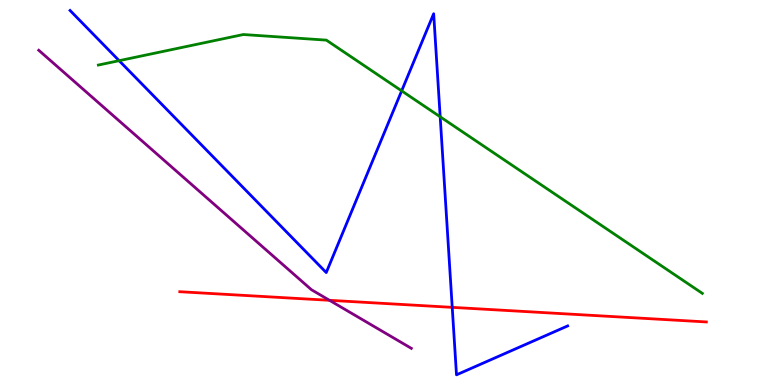[{'lines': ['blue', 'red'], 'intersections': [{'x': 5.84, 'y': 2.02}]}, {'lines': ['green', 'red'], 'intersections': []}, {'lines': ['purple', 'red'], 'intersections': [{'x': 4.25, 'y': 2.2}]}, {'lines': ['blue', 'green'], 'intersections': [{'x': 1.54, 'y': 8.42}, {'x': 5.18, 'y': 7.64}, {'x': 5.68, 'y': 6.97}]}, {'lines': ['blue', 'purple'], 'intersections': []}, {'lines': ['green', 'purple'], 'intersections': []}]